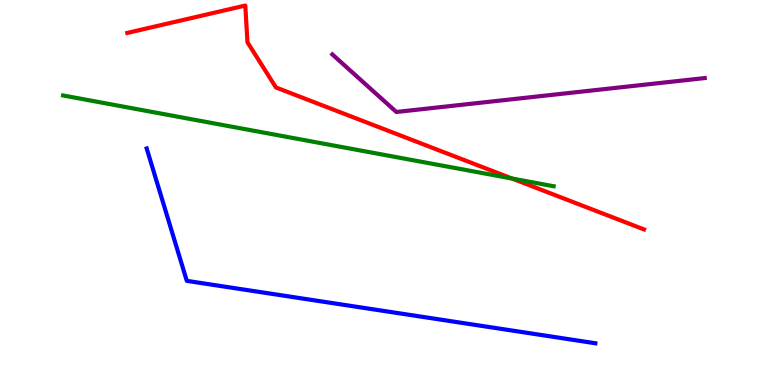[{'lines': ['blue', 'red'], 'intersections': []}, {'lines': ['green', 'red'], 'intersections': [{'x': 6.61, 'y': 5.36}]}, {'lines': ['purple', 'red'], 'intersections': []}, {'lines': ['blue', 'green'], 'intersections': []}, {'lines': ['blue', 'purple'], 'intersections': []}, {'lines': ['green', 'purple'], 'intersections': []}]